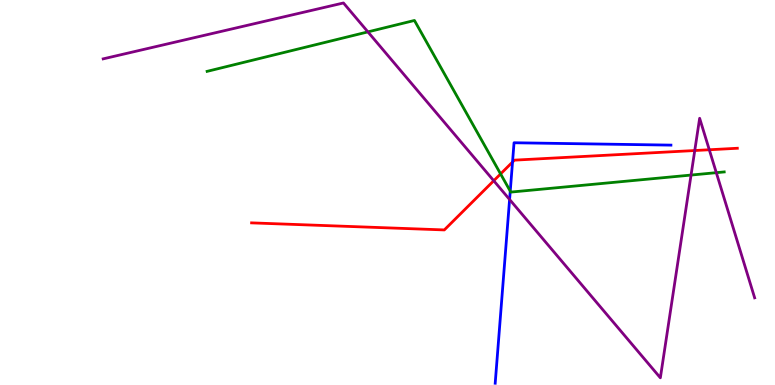[{'lines': ['blue', 'red'], 'intersections': [{'x': 6.61, 'y': 5.79}]}, {'lines': ['green', 'red'], 'intersections': [{'x': 6.46, 'y': 5.48}]}, {'lines': ['purple', 'red'], 'intersections': [{'x': 6.37, 'y': 5.31}, {'x': 8.96, 'y': 6.09}, {'x': 9.15, 'y': 6.11}]}, {'lines': ['blue', 'green'], 'intersections': [{'x': 6.58, 'y': 5.04}]}, {'lines': ['blue', 'purple'], 'intersections': [{'x': 6.58, 'y': 4.82}]}, {'lines': ['green', 'purple'], 'intersections': [{'x': 4.75, 'y': 9.17}, {'x': 8.92, 'y': 5.45}, {'x': 9.24, 'y': 5.51}]}]